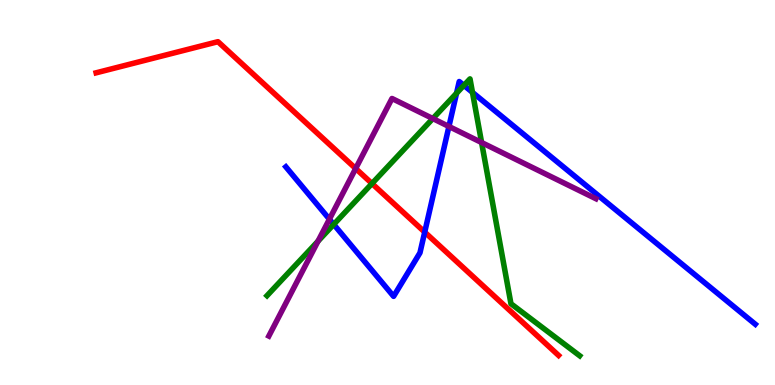[{'lines': ['blue', 'red'], 'intersections': [{'x': 5.48, 'y': 3.97}]}, {'lines': ['green', 'red'], 'intersections': [{'x': 4.8, 'y': 5.23}]}, {'lines': ['purple', 'red'], 'intersections': [{'x': 4.59, 'y': 5.62}]}, {'lines': ['blue', 'green'], 'intersections': [{'x': 4.31, 'y': 4.17}, {'x': 5.89, 'y': 7.58}, {'x': 5.99, 'y': 7.78}, {'x': 6.1, 'y': 7.6}]}, {'lines': ['blue', 'purple'], 'intersections': [{'x': 4.25, 'y': 4.31}, {'x': 5.79, 'y': 6.71}]}, {'lines': ['green', 'purple'], 'intersections': [{'x': 4.1, 'y': 3.73}, {'x': 5.58, 'y': 6.92}, {'x': 6.21, 'y': 6.3}]}]